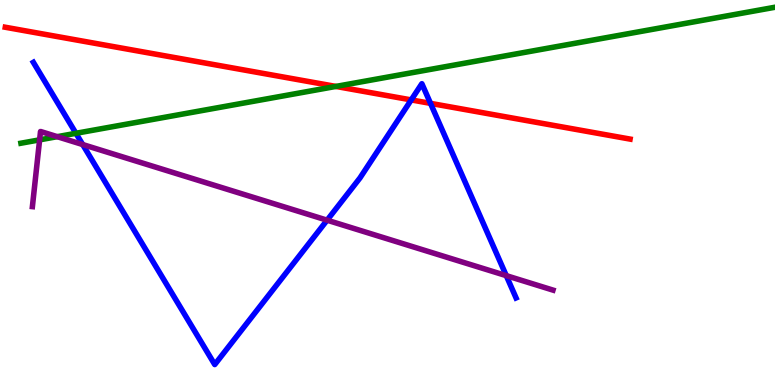[{'lines': ['blue', 'red'], 'intersections': [{'x': 5.31, 'y': 7.4}, {'x': 5.56, 'y': 7.32}]}, {'lines': ['green', 'red'], 'intersections': [{'x': 4.33, 'y': 7.76}]}, {'lines': ['purple', 'red'], 'intersections': []}, {'lines': ['blue', 'green'], 'intersections': [{'x': 0.98, 'y': 6.54}]}, {'lines': ['blue', 'purple'], 'intersections': [{'x': 1.07, 'y': 6.25}, {'x': 4.22, 'y': 4.28}, {'x': 6.53, 'y': 2.84}]}, {'lines': ['green', 'purple'], 'intersections': [{'x': 0.511, 'y': 6.37}, {'x': 0.739, 'y': 6.45}]}]